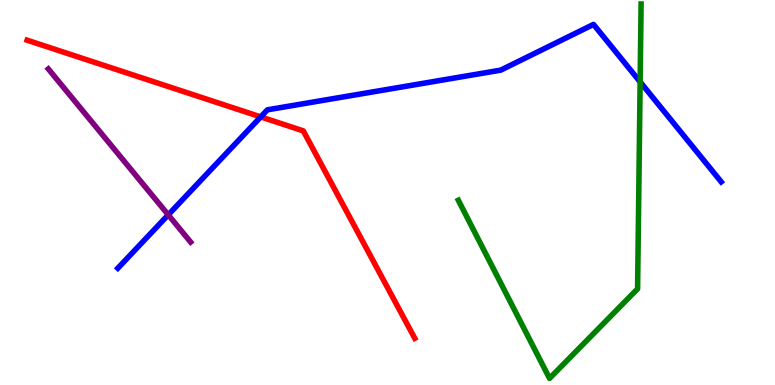[{'lines': ['blue', 'red'], 'intersections': [{'x': 3.36, 'y': 6.96}]}, {'lines': ['green', 'red'], 'intersections': []}, {'lines': ['purple', 'red'], 'intersections': []}, {'lines': ['blue', 'green'], 'intersections': [{'x': 8.26, 'y': 7.87}]}, {'lines': ['blue', 'purple'], 'intersections': [{'x': 2.17, 'y': 4.42}]}, {'lines': ['green', 'purple'], 'intersections': []}]